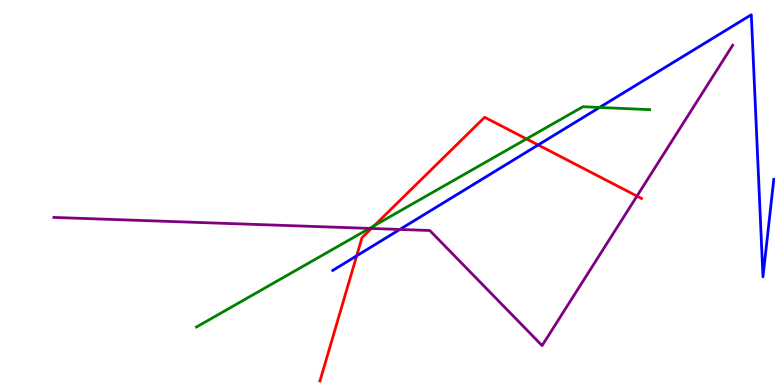[{'lines': ['blue', 'red'], 'intersections': [{'x': 4.6, 'y': 3.36}, {'x': 6.94, 'y': 6.23}]}, {'lines': ['green', 'red'], 'intersections': [{'x': 4.83, 'y': 4.14}, {'x': 6.79, 'y': 6.39}]}, {'lines': ['purple', 'red'], 'intersections': [{'x': 4.79, 'y': 4.07}, {'x': 8.22, 'y': 4.91}]}, {'lines': ['blue', 'green'], 'intersections': [{'x': 7.74, 'y': 7.21}]}, {'lines': ['blue', 'purple'], 'intersections': [{'x': 5.16, 'y': 4.04}]}, {'lines': ['green', 'purple'], 'intersections': [{'x': 4.77, 'y': 4.07}]}]